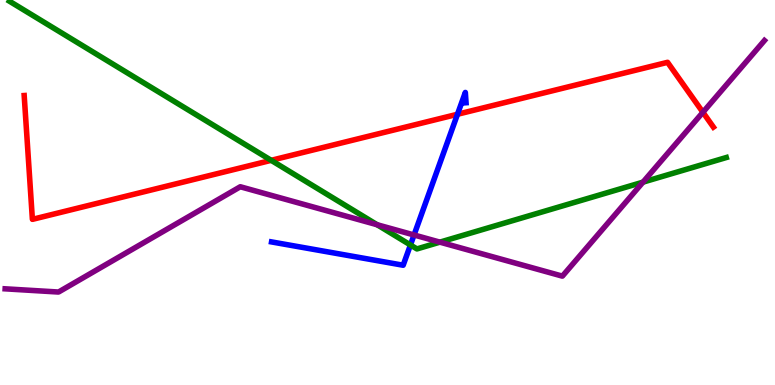[{'lines': ['blue', 'red'], 'intersections': [{'x': 5.9, 'y': 7.03}]}, {'lines': ['green', 'red'], 'intersections': [{'x': 3.5, 'y': 5.84}]}, {'lines': ['purple', 'red'], 'intersections': [{'x': 9.07, 'y': 7.08}]}, {'lines': ['blue', 'green'], 'intersections': [{'x': 5.3, 'y': 3.64}]}, {'lines': ['blue', 'purple'], 'intersections': [{'x': 5.34, 'y': 3.9}]}, {'lines': ['green', 'purple'], 'intersections': [{'x': 4.87, 'y': 4.16}, {'x': 5.68, 'y': 3.71}, {'x': 8.3, 'y': 5.27}]}]